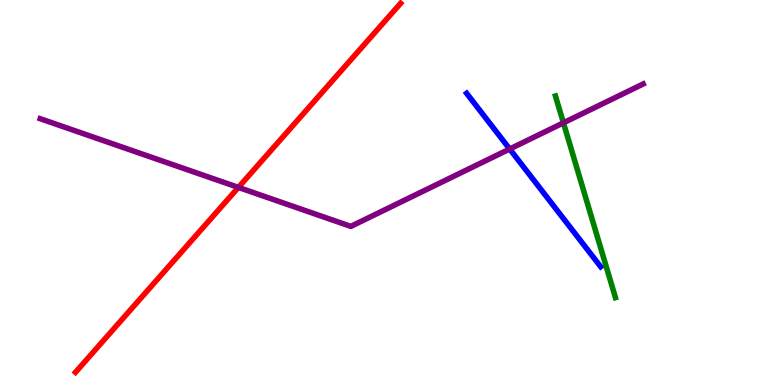[{'lines': ['blue', 'red'], 'intersections': []}, {'lines': ['green', 'red'], 'intersections': []}, {'lines': ['purple', 'red'], 'intersections': [{'x': 3.08, 'y': 5.13}]}, {'lines': ['blue', 'green'], 'intersections': []}, {'lines': ['blue', 'purple'], 'intersections': [{'x': 6.58, 'y': 6.13}]}, {'lines': ['green', 'purple'], 'intersections': [{'x': 7.27, 'y': 6.81}]}]